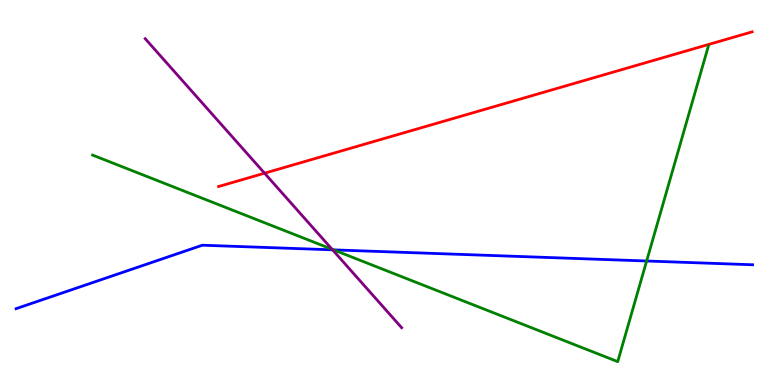[{'lines': ['blue', 'red'], 'intersections': []}, {'lines': ['green', 'red'], 'intersections': []}, {'lines': ['purple', 'red'], 'intersections': [{'x': 3.41, 'y': 5.5}]}, {'lines': ['blue', 'green'], 'intersections': [{'x': 4.3, 'y': 3.51}, {'x': 8.34, 'y': 3.22}]}, {'lines': ['blue', 'purple'], 'intersections': [{'x': 4.29, 'y': 3.51}]}, {'lines': ['green', 'purple'], 'intersections': [{'x': 4.28, 'y': 3.53}]}]